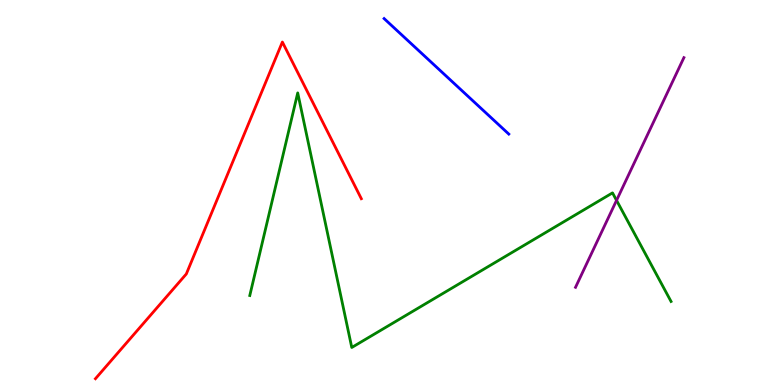[{'lines': ['blue', 'red'], 'intersections': []}, {'lines': ['green', 'red'], 'intersections': []}, {'lines': ['purple', 'red'], 'intersections': []}, {'lines': ['blue', 'green'], 'intersections': []}, {'lines': ['blue', 'purple'], 'intersections': []}, {'lines': ['green', 'purple'], 'intersections': [{'x': 7.96, 'y': 4.8}]}]